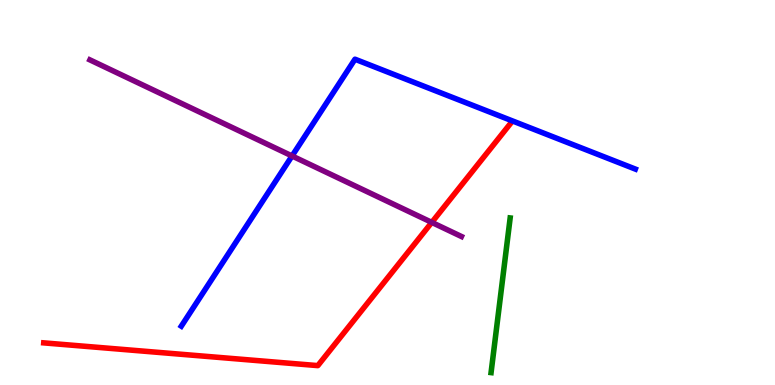[{'lines': ['blue', 'red'], 'intersections': []}, {'lines': ['green', 'red'], 'intersections': []}, {'lines': ['purple', 'red'], 'intersections': [{'x': 5.57, 'y': 4.22}]}, {'lines': ['blue', 'green'], 'intersections': []}, {'lines': ['blue', 'purple'], 'intersections': [{'x': 3.77, 'y': 5.95}]}, {'lines': ['green', 'purple'], 'intersections': []}]